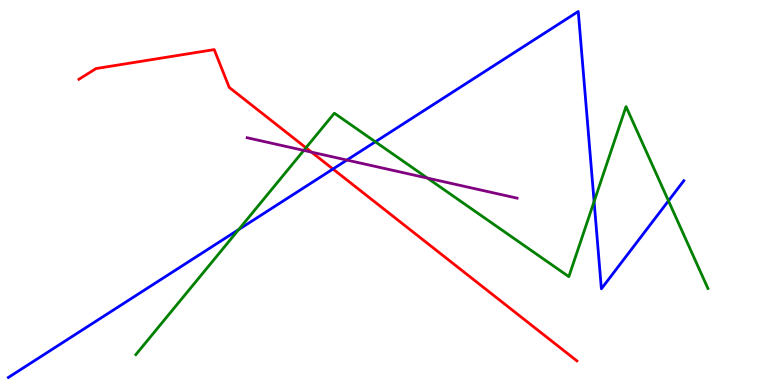[{'lines': ['blue', 'red'], 'intersections': [{'x': 4.3, 'y': 5.61}]}, {'lines': ['green', 'red'], 'intersections': [{'x': 3.95, 'y': 6.16}]}, {'lines': ['purple', 'red'], 'intersections': [{'x': 4.02, 'y': 6.05}]}, {'lines': ['blue', 'green'], 'intersections': [{'x': 3.08, 'y': 4.04}, {'x': 4.84, 'y': 6.32}, {'x': 7.67, 'y': 4.77}, {'x': 8.63, 'y': 4.78}]}, {'lines': ['blue', 'purple'], 'intersections': [{'x': 4.48, 'y': 5.84}]}, {'lines': ['green', 'purple'], 'intersections': [{'x': 3.92, 'y': 6.09}, {'x': 5.51, 'y': 5.37}]}]